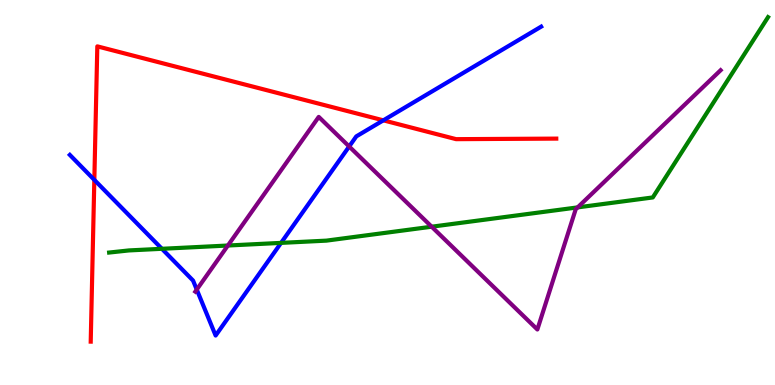[{'lines': ['blue', 'red'], 'intersections': [{'x': 1.22, 'y': 5.33}, {'x': 4.95, 'y': 6.87}]}, {'lines': ['green', 'red'], 'intersections': []}, {'lines': ['purple', 'red'], 'intersections': []}, {'lines': ['blue', 'green'], 'intersections': [{'x': 2.09, 'y': 3.54}, {'x': 3.63, 'y': 3.69}]}, {'lines': ['blue', 'purple'], 'intersections': [{'x': 2.54, 'y': 2.48}, {'x': 4.51, 'y': 6.2}]}, {'lines': ['green', 'purple'], 'intersections': [{'x': 2.94, 'y': 3.62}, {'x': 5.57, 'y': 4.11}, {'x': 7.45, 'y': 4.61}]}]